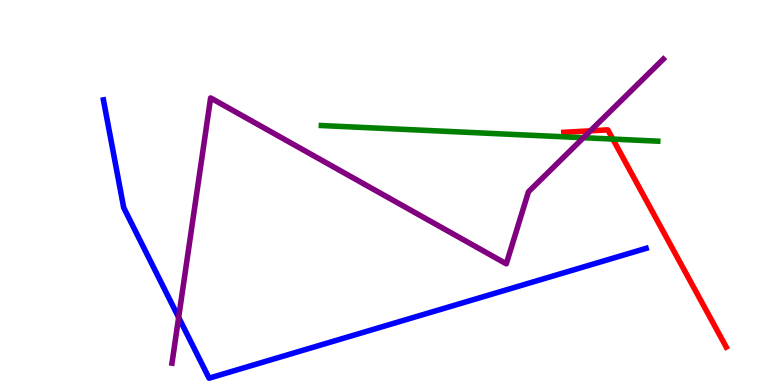[{'lines': ['blue', 'red'], 'intersections': []}, {'lines': ['green', 'red'], 'intersections': [{'x': 7.91, 'y': 6.39}]}, {'lines': ['purple', 'red'], 'intersections': [{'x': 7.62, 'y': 6.6}]}, {'lines': ['blue', 'green'], 'intersections': []}, {'lines': ['blue', 'purple'], 'intersections': [{'x': 2.31, 'y': 1.76}]}, {'lines': ['green', 'purple'], 'intersections': [{'x': 7.53, 'y': 6.42}]}]